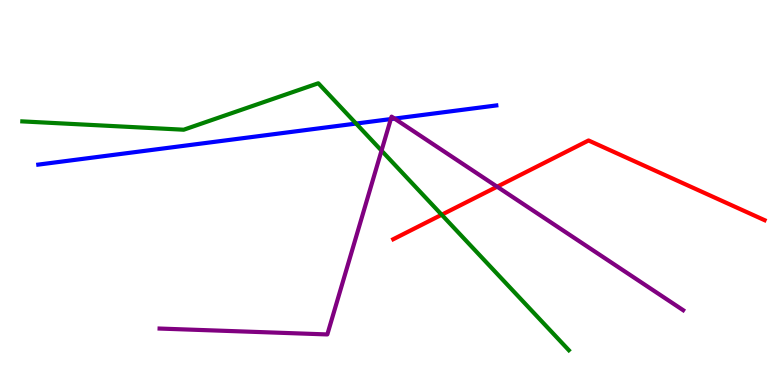[{'lines': ['blue', 'red'], 'intersections': []}, {'lines': ['green', 'red'], 'intersections': [{'x': 5.7, 'y': 4.42}]}, {'lines': ['purple', 'red'], 'intersections': [{'x': 6.41, 'y': 5.15}]}, {'lines': ['blue', 'green'], 'intersections': [{'x': 4.59, 'y': 6.79}]}, {'lines': ['blue', 'purple'], 'intersections': [{'x': 5.04, 'y': 6.91}, {'x': 5.09, 'y': 6.92}]}, {'lines': ['green', 'purple'], 'intersections': [{'x': 4.92, 'y': 6.09}]}]